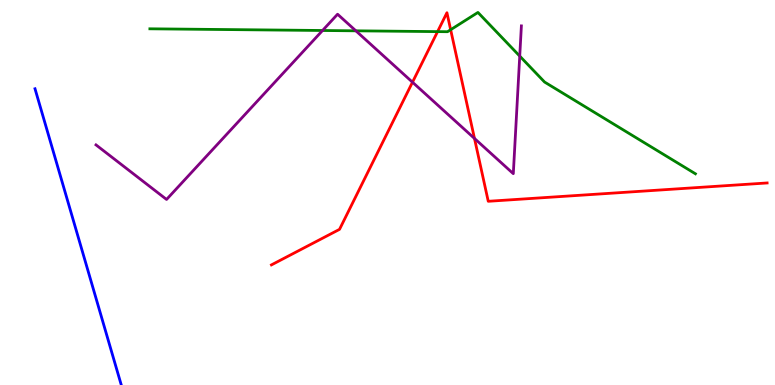[{'lines': ['blue', 'red'], 'intersections': []}, {'lines': ['green', 'red'], 'intersections': [{'x': 5.65, 'y': 9.18}, {'x': 5.81, 'y': 9.23}]}, {'lines': ['purple', 'red'], 'intersections': [{'x': 5.32, 'y': 7.86}, {'x': 6.12, 'y': 6.4}]}, {'lines': ['blue', 'green'], 'intersections': []}, {'lines': ['blue', 'purple'], 'intersections': []}, {'lines': ['green', 'purple'], 'intersections': [{'x': 4.16, 'y': 9.21}, {'x': 4.59, 'y': 9.2}, {'x': 6.71, 'y': 8.54}]}]